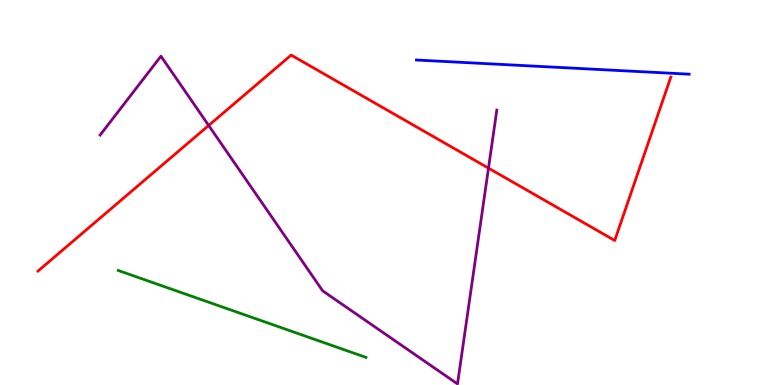[{'lines': ['blue', 'red'], 'intersections': []}, {'lines': ['green', 'red'], 'intersections': []}, {'lines': ['purple', 'red'], 'intersections': [{'x': 2.69, 'y': 6.74}, {'x': 6.3, 'y': 5.63}]}, {'lines': ['blue', 'green'], 'intersections': []}, {'lines': ['blue', 'purple'], 'intersections': []}, {'lines': ['green', 'purple'], 'intersections': []}]